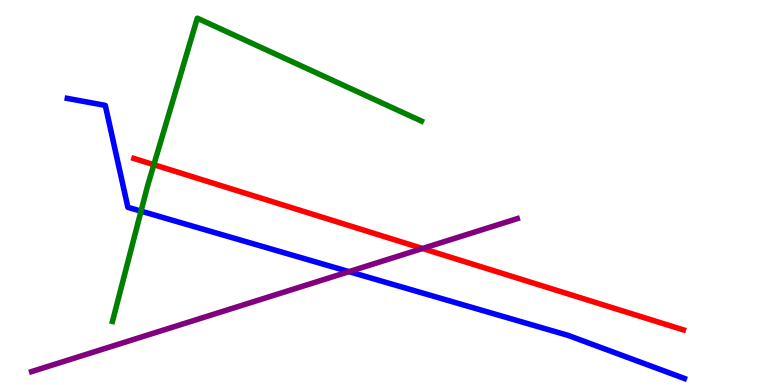[{'lines': ['blue', 'red'], 'intersections': []}, {'lines': ['green', 'red'], 'intersections': [{'x': 1.99, 'y': 5.72}]}, {'lines': ['purple', 'red'], 'intersections': [{'x': 5.45, 'y': 3.55}]}, {'lines': ['blue', 'green'], 'intersections': [{'x': 1.82, 'y': 4.52}]}, {'lines': ['blue', 'purple'], 'intersections': [{'x': 4.5, 'y': 2.94}]}, {'lines': ['green', 'purple'], 'intersections': []}]